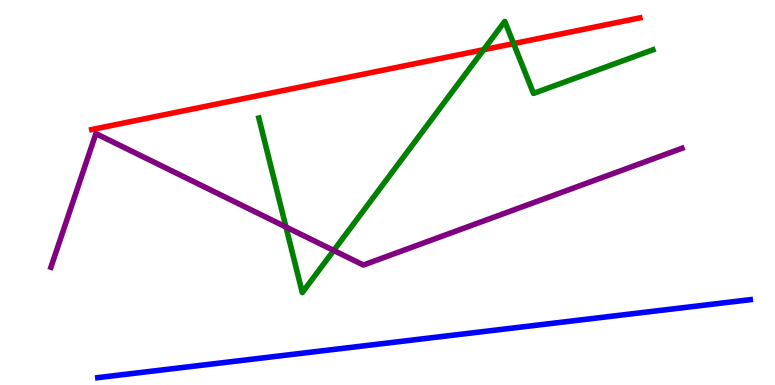[{'lines': ['blue', 'red'], 'intersections': []}, {'lines': ['green', 'red'], 'intersections': [{'x': 6.24, 'y': 8.71}, {'x': 6.63, 'y': 8.87}]}, {'lines': ['purple', 'red'], 'intersections': []}, {'lines': ['blue', 'green'], 'intersections': []}, {'lines': ['blue', 'purple'], 'intersections': []}, {'lines': ['green', 'purple'], 'intersections': [{'x': 3.69, 'y': 4.1}, {'x': 4.31, 'y': 3.49}]}]